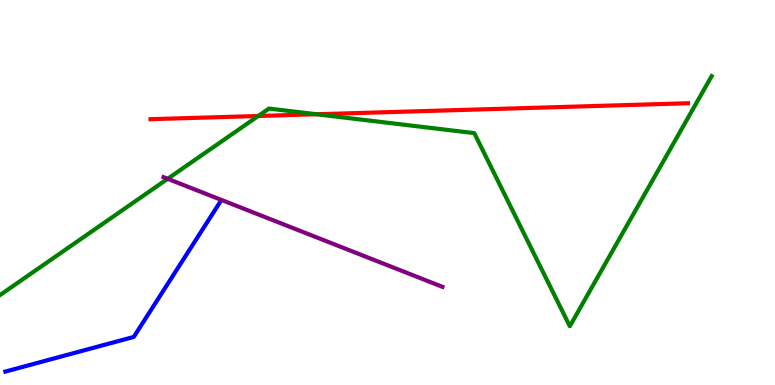[{'lines': ['blue', 'red'], 'intersections': []}, {'lines': ['green', 'red'], 'intersections': [{'x': 3.33, 'y': 6.99}, {'x': 4.09, 'y': 7.03}]}, {'lines': ['purple', 'red'], 'intersections': []}, {'lines': ['blue', 'green'], 'intersections': []}, {'lines': ['blue', 'purple'], 'intersections': []}, {'lines': ['green', 'purple'], 'intersections': [{'x': 2.16, 'y': 5.36}]}]